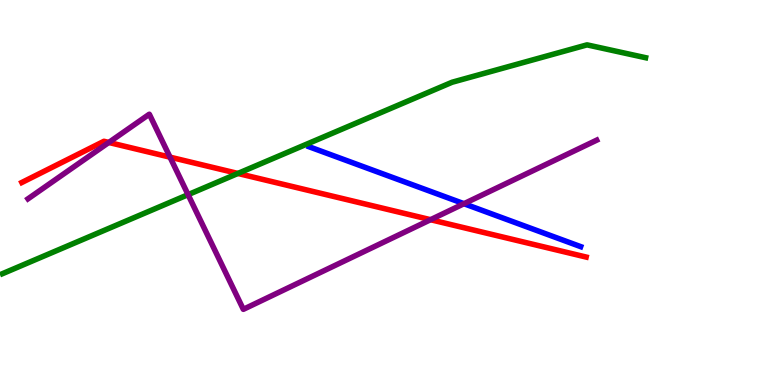[{'lines': ['blue', 'red'], 'intersections': []}, {'lines': ['green', 'red'], 'intersections': [{'x': 3.07, 'y': 5.49}]}, {'lines': ['purple', 'red'], 'intersections': [{'x': 1.4, 'y': 6.3}, {'x': 2.19, 'y': 5.92}, {'x': 5.56, 'y': 4.29}]}, {'lines': ['blue', 'green'], 'intersections': []}, {'lines': ['blue', 'purple'], 'intersections': [{'x': 5.99, 'y': 4.71}]}, {'lines': ['green', 'purple'], 'intersections': [{'x': 2.43, 'y': 4.94}]}]